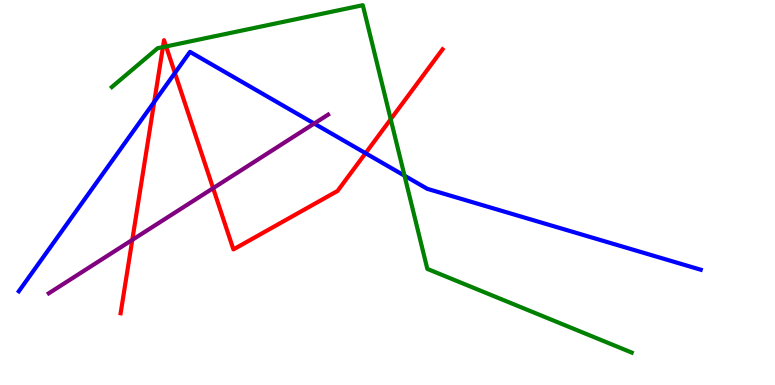[{'lines': ['blue', 'red'], 'intersections': [{'x': 1.99, 'y': 7.35}, {'x': 2.26, 'y': 8.1}, {'x': 4.72, 'y': 6.02}]}, {'lines': ['green', 'red'], 'intersections': [{'x': 2.1, 'y': 8.78}, {'x': 2.14, 'y': 8.79}, {'x': 5.04, 'y': 6.9}]}, {'lines': ['purple', 'red'], 'intersections': [{'x': 1.71, 'y': 3.77}, {'x': 2.75, 'y': 5.11}]}, {'lines': ['blue', 'green'], 'intersections': [{'x': 5.22, 'y': 5.44}]}, {'lines': ['blue', 'purple'], 'intersections': [{'x': 4.05, 'y': 6.79}]}, {'lines': ['green', 'purple'], 'intersections': []}]